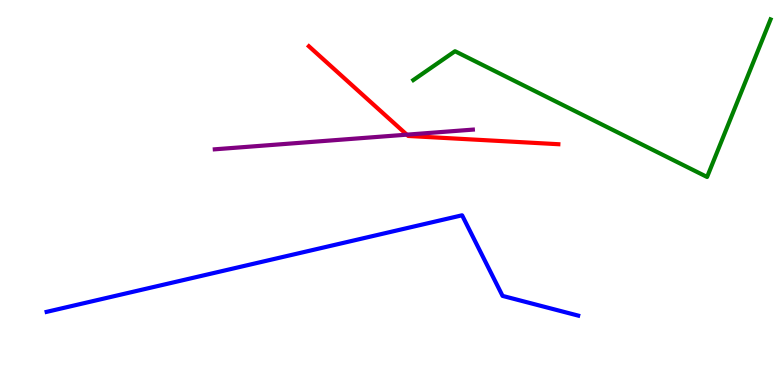[{'lines': ['blue', 'red'], 'intersections': []}, {'lines': ['green', 'red'], 'intersections': []}, {'lines': ['purple', 'red'], 'intersections': [{'x': 5.25, 'y': 6.5}]}, {'lines': ['blue', 'green'], 'intersections': []}, {'lines': ['blue', 'purple'], 'intersections': []}, {'lines': ['green', 'purple'], 'intersections': []}]